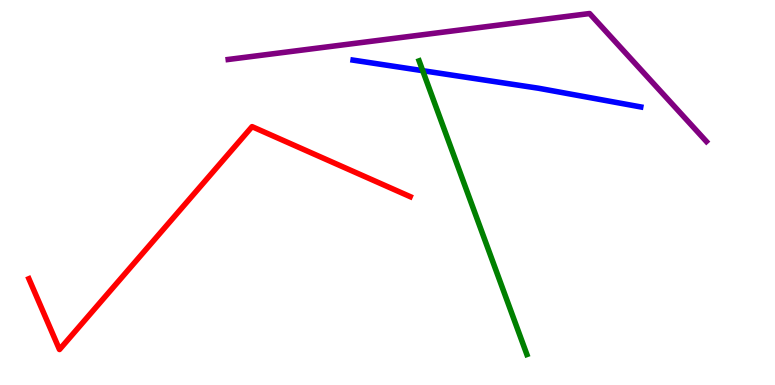[{'lines': ['blue', 'red'], 'intersections': []}, {'lines': ['green', 'red'], 'intersections': []}, {'lines': ['purple', 'red'], 'intersections': []}, {'lines': ['blue', 'green'], 'intersections': [{'x': 5.45, 'y': 8.16}]}, {'lines': ['blue', 'purple'], 'intersections': []}, {'lines': ['green', 'purple'], 'intersections': []}]